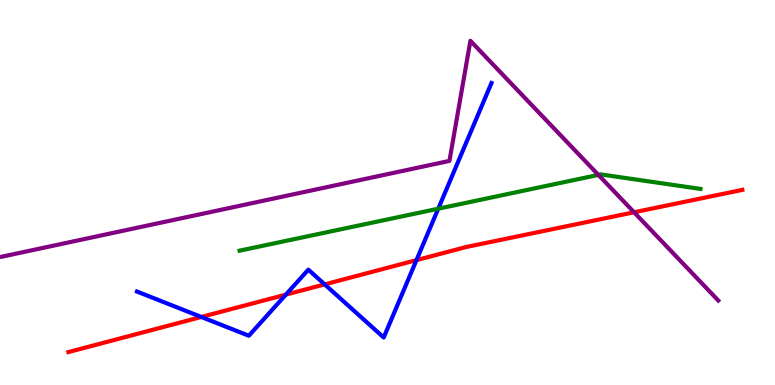[{'lines': ['blue', 'red'], 'intersections': [{'x': 2.6, 'y': 1.77}, {'x': 3.69, 'y': 2.35}, {'x': 4.19, 'y': 2.61}, {'x': 5.37, 'y': 3.24}]}, {'lines': ['green', 'red'], 'intersections': []}, {'lines': ['purple', 'red'], 'intersections': [{'x': 8.18, 'y': 4.49}]}, {'lines': ['blue', 'green'], 'intersections': [{'x': 5.65, 'y': 4.58}]}, {'lines': ['blue', 'purple'], 'intersections': []}, {'lines': ['green', 'purple'], 'intersections': [{'x': 7.72, 'y': 5.46}]}]